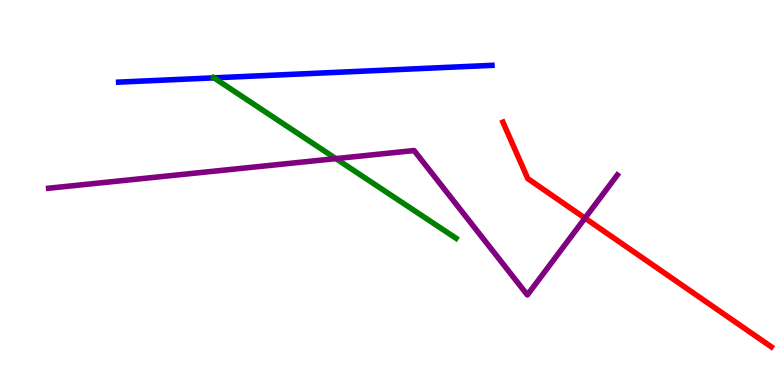[{'lines': ['blue', 'red'], 'intersections': []}, {'lines': ['green', 'red'], 'intersections': []}, {'lines': ['purple', 'red'], 'intersections': [{'x': 7.55, 'y': 4.33}]}, {'lines': ['blue', 'green'], 'intersections': [{'x': 2.76, 'y': 7.98}]}, {'lines': ['blue', 'purple'], 'intersections': []}, {'lines': ['green', 'purple'], 'intersections': [{'x': 4.33, 'y': 5.88}]}]